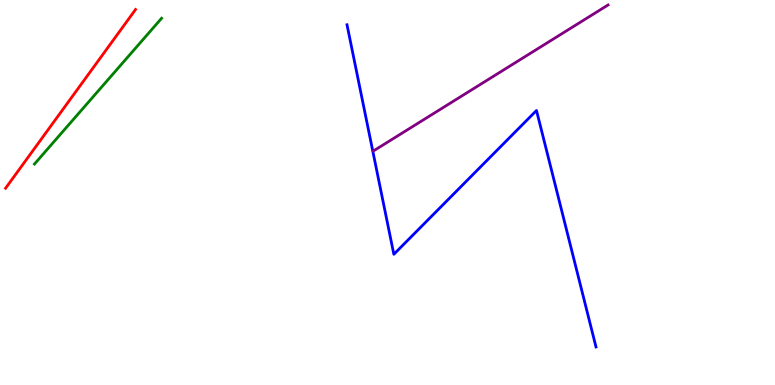[{'lines': ['blue', 'red'], 'intersections': []}, {'lines': ['green', 'red'], 'intersections': []}, {'lines': ['purple', 'red'], 'intersections': []}, {'lines': ['blue', 'green'], 'intersections': []}, {'lines': ['blue', 'purple'], 'intersections': []}, {'lines': ['green', 'purple'], 'intersections': []}]